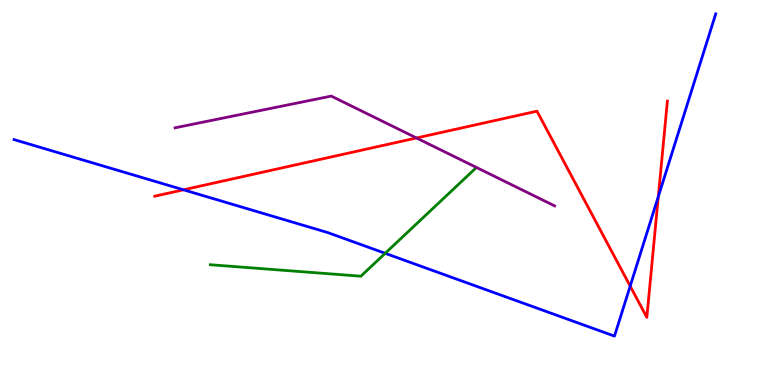[{'lines': ['blue', 'red'], 'intersections': [{'x': 2.37, 'y': 5.07}, {'x': 8.13, 'y': 2.57}, {'x': 8.49, 'y': 4.89}]}, {'lines': ['green', 'red'], 'intersections': []}, {'lines': ['purple', 'red'], 'intersections': [{'x': 5.37, 'y': 6.42}]}, {'lines': ['blue', 'green'], 'intersections': [{'x': 4.97, 'y': 3.42}]}, {'lines': ['blue', 'purple'], 'intersections': []}, {'lines': ['green', 'purple'], 'intersections': []}]